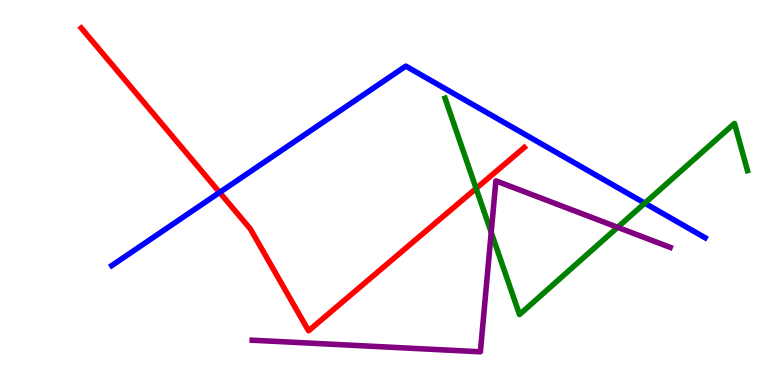[{'lines': ['blue', 'red'], 'intersections': [{'x': 2.83, 'y': 5.0}]}, {'lines': ['green', 'red'], 'intersections': [{'x': 6.14, 'y': 5.11}]}, {'lines': ['purple', 'red'], 'intersections': []}, {'lines': ['blue', 'green'], 'intersections': [{'x': 8.32, 'y': 4.72}]}, {'lines': ['blue', 'purple'], 'intersections': []}, {'lines': ['green', 'purple'], 'intersections': [{'x': 6.34, 'y': 3.96}, {'x': 7.97, 'y': 4.1}]}]